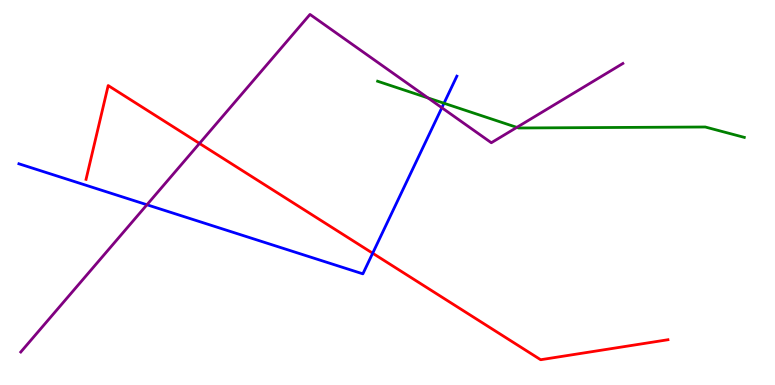[{'lines': ['blue', 'red'], 'intersections': [{'x': 4.81, 'y': 3.42}]}, {'lines': ['green', 'red'], 'intersections': []}, {'lines': ['purple', 'red'], 'intersections': [{'x': 2.57, 'y': 6.27}]}, {'lines': ['blue', 'green'], 'intersections': [{'x': 5.73, 'y': 7.32}]}, {'lines': ['blue', 'purple'], 'intersections': [{'x': 1.9, 'y': 4.68}, {'x': 5.7, 'y': 7.2}]}, {'lines': ['green', 'purple'], 'intersections': [{'x': 5.52, 'y': 7.46}, {'x': 6.67, 'y': 6.69}]}]